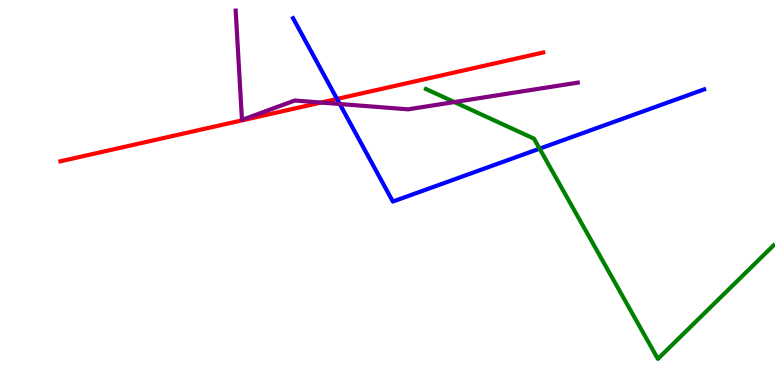[{'lines': ['blue', 'red'], 'intersections': [{'x': 4.35, 'y': 7.43}]}, {'lines': ['green', 'red'], 'intersections': []}, {'lines': ['purple', 'red'], 'intersections': [{'x': 4.14, 'y': 7.34}]}, {'lines': ['blue', 'green'], 'intersections': [{'x': 6.96, 'y': 6.14}]}, {'lines': ['blue', 'purple'], 'intersections': [{'x': 4.38, 'y': 7.3}]}, {'lines': ['green', 'purple'], 'intersections': [{'x': 5.86, 'y': 7.35}]}]